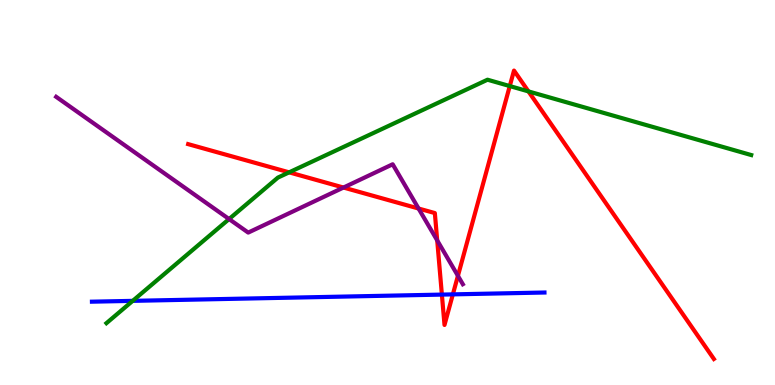[{'lines': ['blue', 'red'], 'intersections': [{'x': 5.7, 'y': 2.35}, {'x': 5.84, 'y': 2.35}]}, {'lines': ['green', 'red'], 'intersections': [{'x': 3.73, 'y': 5.52}, {'x': 6.58, 'y': 7.76}, {'x': 6.82, 'y': 7.63}]}, {'lines': ['purple', 'red'], 'intersections': [{'x': 4.43, 'y': 5.13}, {'x': 5.4, 'y': 4.58}, {'x': 5.64, 'y': 3.76}, {'x': 5.91, 'y': 2.84}]}, {'lines': ['blue', 'green'], 'intersections': [{'x': 1.71, 'y': 2.19}]}, {'lines': ['blue', 'purple'], 'intersections': []}, {'lines': ['green', 'purple'], 'intersections': [{'x': 2.96, 'y': 4.31}]}]